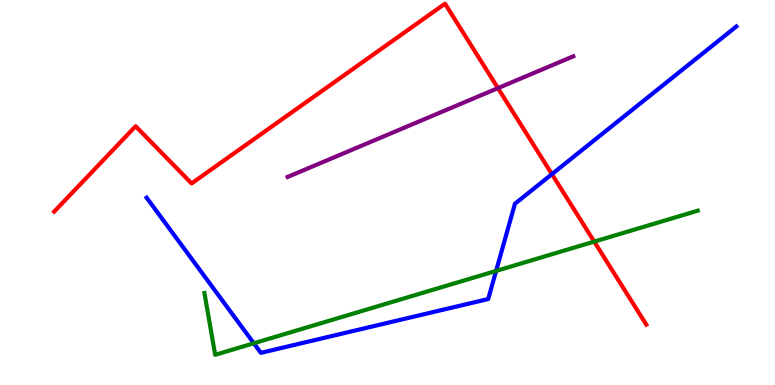[{'lines': ['blue', 'red'], 'intersections': [{'x': 7.12, 'y': 5.48}]}, {'lines': ['green', 'red'], 'intersections': [{'x': 7.67, 'y': 3.72}]}, {'lines': ['purple', 'red'], 'intersections': [{'x': 6.43, 'y': 7.71}]}, {'lines': ['blue', 'green'], 'intersections': [{'x': 3.28, 'y': 1.08}, {'x': 6.4, 'y': 2.96}]}, {'lines': ['blue', 'purple'], 'intersections': []}, {'lines': ['green', 'purple'], 'intersections': []}]